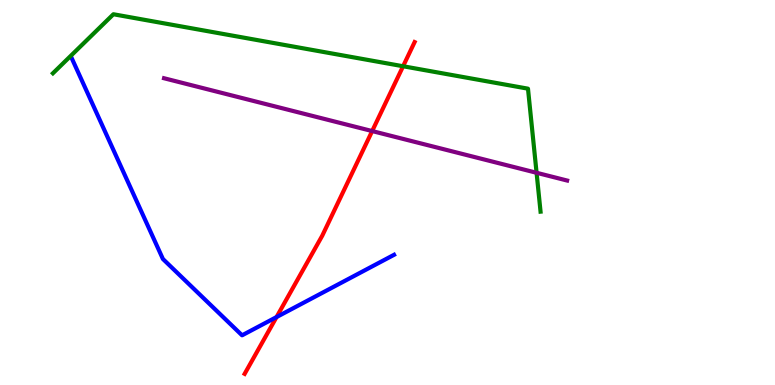[{'lines': ['blue', 'red'], 'intersections': [{'x': 3.57, 'y': 1.76}]}, {'lines': ['green', 'red'], 'intersections': [{'x': 5.2, 'y': 8.28}]}, {'lines': ['purple', 'red'], 'intersections': [{'x': 4.8, 'y': 6.6}]}, {'lines': ['blue', 'green'], 'intersections': []}, {'lines': ['blue', 'purple'], 'intersections': []}, {'lines': ['green', 'purple'], 'intersections': [{'x': 6.92, 'y': 5.51}]}]